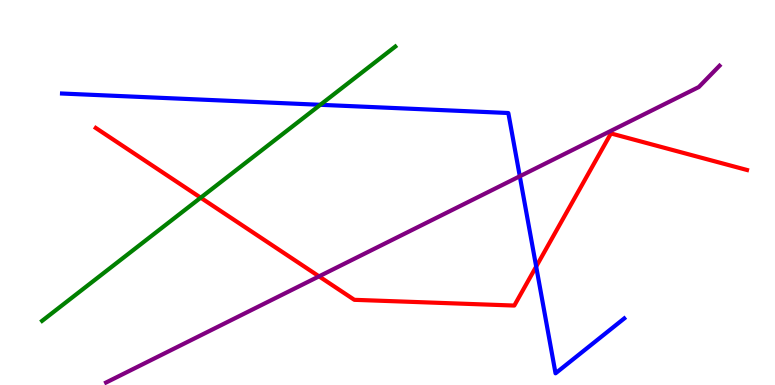[{'lines': ['blue', 'red'], 'intersections': [{'x': 6.92, 'y': 3.08}]}, {'lines': ['green', 'red'], 'intersections': [{'x': 2.59, 'y': 4.87}]}, {'lines': ['purple', 'red'], 'intersections': [{'x': 4.12, 'y': 2.82}]}, {'lines': ['blue', 'green'], 'intersections': [{'x': 4.13, 'y': 7.28}]}, {'lines': ['blue', 'purple'], 'intersections': [{'x': 6.71, 'y': 5.42}]}, {'lines': ['green', 'purple'], 'intersections': []}]